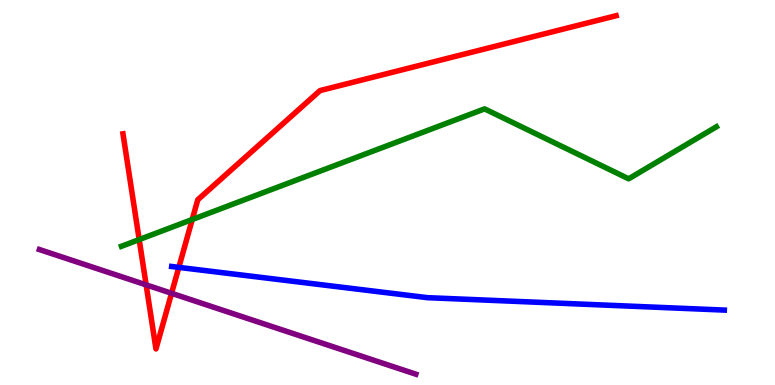[{'lines': ['blue', 'red'], 'intersections': [{'x': 2.31, 'y': 3.06}]}, {'lines': ['green', 'red'], 'intersections': [{'x': 1.8, 'y': 3.78}, {'x': 2.48, 'y': 4.3}]}, {'lines': ['purple', 'red'], 'intersections': [{'x': 1.89, 'y': 2.6}, {'x': 2.21, 'y': 2.38}]}, {'lines': ['blue', 'green'], 'intersections': []}, {'lines': ['blue', 'purple'], 'intersections': []}, {'lines': ['green', 'purple'], 'intersections': []}]